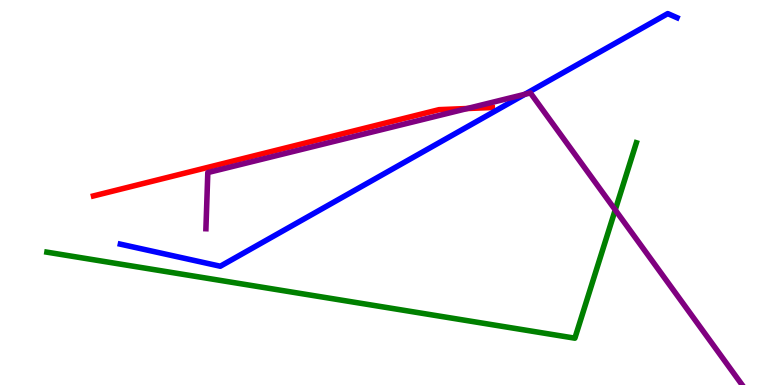[{'lines': ['blue', 'red'], 'intersections': []}, {'lines': ['green', 'red'], 'intersections': []}, {'lines': ['purple', 'red'], 'intersections': [{'x': 6.03, 'y': 7.18}]}, {'lines': ['blue', 'green'], 'intersections': []}, {'lines': ['blue', 'purple'], 'intersections': [{'x': 6.77, 'y': 7.55}]}, {'lines': ['green', 'purple'], 'intersections': [{'x': 7.94, 'y': 4.55}]}]